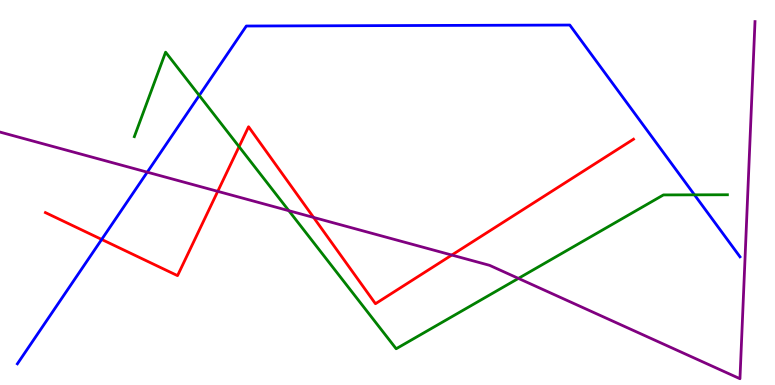[{'lines': ['blue', 'red'], 'intersections': [{'x': 1.31, 'y': 3.78}]}, {'lines': ['green', 'red'], 'intersections': [{'x': 3.08, 'y': 6.19}]}, {'lines': ['purple', 'red'], 'intersections': [{'x': 2.81, 'y': 5.03}, {'x': 4.05, 'y': 4.35}, {'x': 5.83, 'y': 3.38}]}, {'lines': ['blue', 'green'], 'intersections': [{'x': 2.57, 'y': 7.52}, {'x': 8.96, 'y': 4.94}]}, {'lines': ['blue', 'purple'], 'intersections': [{'x': 1.9, 'y': 5.53}]}, {'lines': ['green', 'purple'], 'intersections': [{'x': 3.73, 'y': 4.53}, {'x': 6.69, 'y': 2.77}]}]